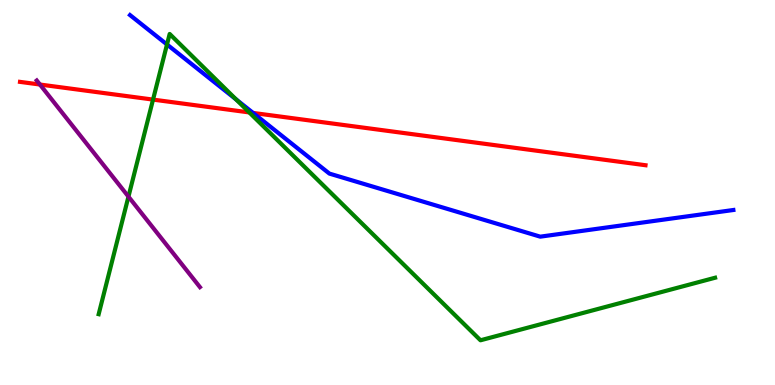[{'lines': ['blue', 'red'], 'intersections': [{'x': 3.27, 'y': 7.07}]}, {'lines': ['green', 'red'], 'intersections': [{'x': 1.97, 'y': 7.41}, {'x': 3.22, 'y': 7.08}]}, {'lines': ['purple', 'red'], 'intersections': [{'x': 0.515, 'y': 7.8}]}, {'lines': ['blue', 'green'], 'intersections': [{'x': 2.15, 'y': 8.84}, {'x': 3.05, 'y': 7.42}]}, {'lines': ['blue', 'purple'], 'intersections': []}, {'lines': ['green', 'purple'], 'intersections': [{'x': 1.66, 'y': 4.89}]}]